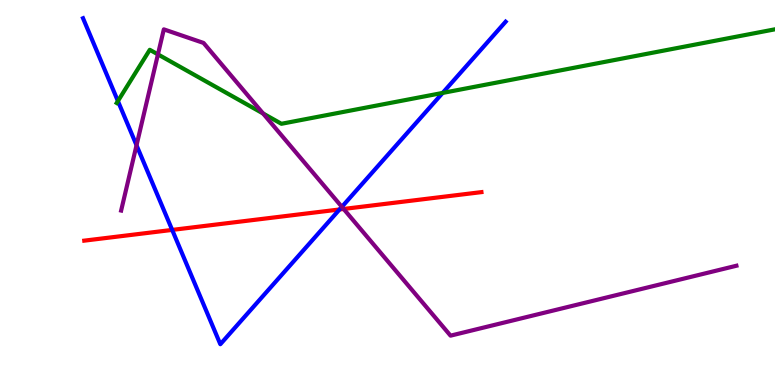[{'lines': ['blue', 'red'], 'intersections': [{'x': 2.22, 'y': 4.03}, {'x': 4.38, 'y': 4.56}]}, {'lines': ['green', 'red'], 'intersections': []}, {'lines': ['purple', 'red'], 'intersections': [{'x': 4.43, 'y': 4.57}]}, {'lines': ['blue', 'green'], 'intersections': [{'x': 1.52, 'y': 7.37}, {'x': 5.71, 'y': 7.59}]}, {'lines': ['blue', 'purple'], 'intersections': [{'x': 1.76, 'y': 6.23}, {'x': 4.41, 'y': 4.63}]}, {'lines': ['green', 'purple'], 'intersections': [{'x': 2.04, 'y': 8.59}, {'x': 3.39, 'y': 7.05}]}]